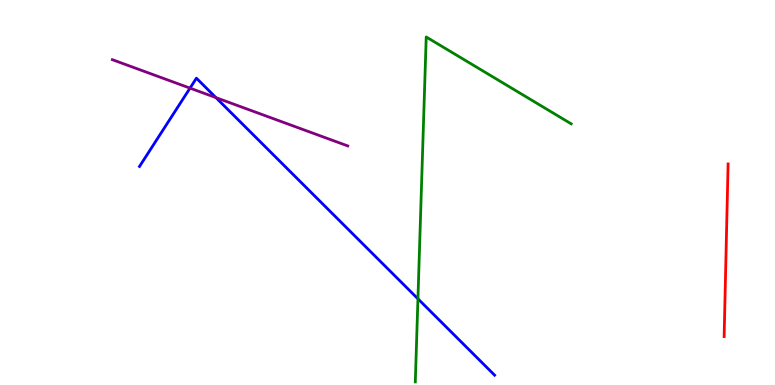[{'lines': ['blue', 'red'], 'intersections': []}, {'lines': ['green', 'red'], 'intersections': []}, {'lines': ['purple', 'red'], 'intersections': []}, {'lines': ['blue', 'green'], 'intersections': [{'x': 5.39, 'y': 2.24}]}, {'lines': ['blue', 'purple'], 'intersections': [{'x': 2.45, 'y': 7.71}, {'x': 2.79, 'y': 7.46}]}, {'lines': ['green', 'purple'], 'intersections': []}]